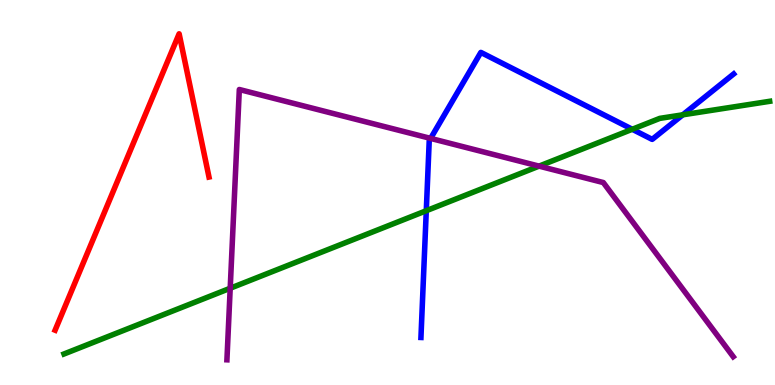[{'lines': ['blue', 'red'], 'intersections': []}, {'lines': ['green', 'red'], 'intersections': []}, {'lines': ['purple', 'red'], 'intersections': []}, {'lines': ['blue', 'green'], 'intersections': [{'x': 5.5, 'y': 4.53}, {'x': 8.16, 'y': 6.64}, {'x': 8.81, 'y': 7.02}]}, {'lines': ['blue', 'purple'], 'intersections': [{'x': 5.56, 'y': 6.41}]}, {'lines': ['green', 'purple'], 'intersections': [{'x': 2.97, 'y': 2.51}, {'x': 6.96, 'y': 5.69}]}]